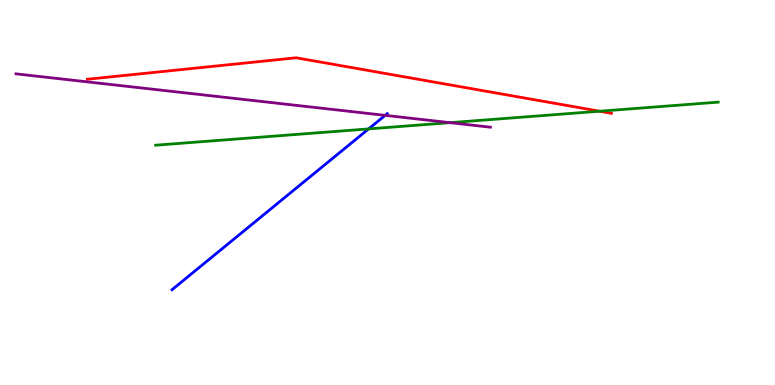[{'lines': ['blue', 'red'], 'intersections': []}, {'lines': ['green', 'red'], 'intersections': [{'x': 7.74, 'y': 7.11}]}, {'lines': ['purple', 'red'], 'intersections': []}, {'lines': ['blue', 'green'], 'intersections': [{'x': 4.76, 'y': 6.65}]}, {'lines': ['blue', 'purple'], 'intersections': [{'x': 4.97, 'y': 7.0}]}, {'lines': ['green', 'purple'], 'intersections': [{'x': 5.81, 'y': 6.81}]}]